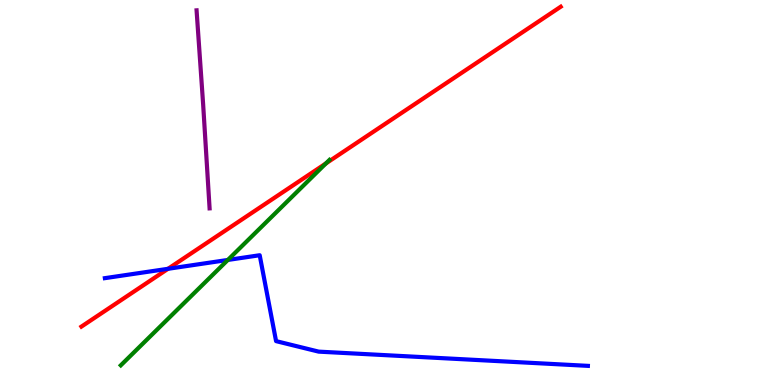[{'lines': ['blue', 'red'], 'intersections': [{'x': 2.17, 'y': 3.02}]}, {'lines': ['green', 'red'], 'intersections': [{'x': 4.2, 'y': 5.75}]}, {'lines': ['purple', 'red'], 'intersections': []}, {'lines': ['blue', 'green'], 'intersections': [{'x': 2.94, 'y': 3.25}]}, {'lines': ['blue', 'purple'], 'intersections': []}, {'lines': ['green', 'purple'], 'intersections': []}]